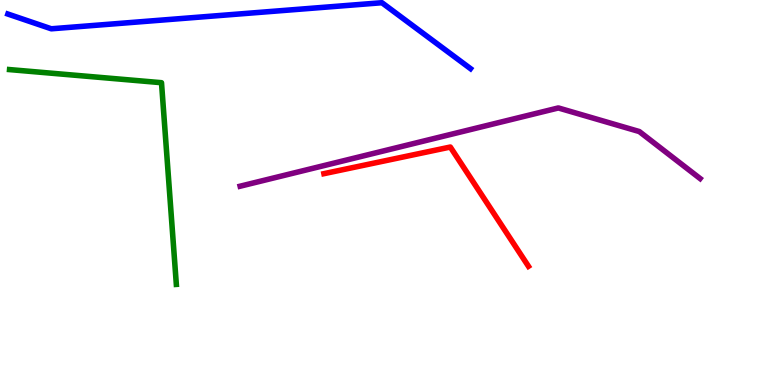[{'lines': ['blue', 'red'], 'intersections': []}, {'lines': ['green', 'red'], 'intersections': []}, {'lines': ['purple', 'red'], 'intersections': []}, {'lines': ['blue', 'green'], 'intersections': []}, {'lines': ['blue', 'purple'], 'intersections': []}, {'lines': ['green', 'purple'], 'intersections': []}]